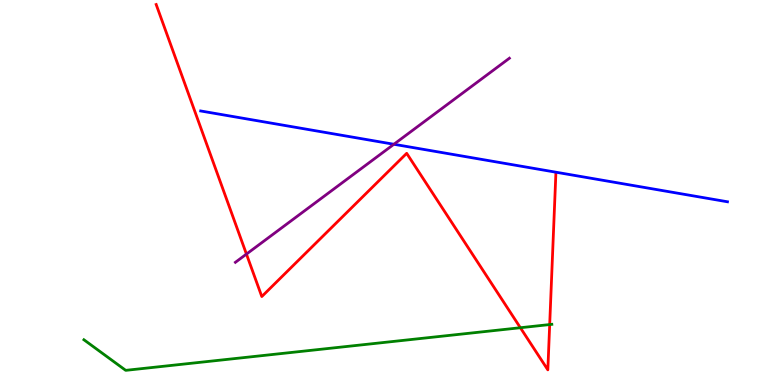[{'lines': ['blue', 'red'], 'intersections': []}, {'lines': ['green', 'red'], 'intersections': [{'x': 6.71, 'y': 1.49}, {'x': 7.09, 'y': 1.57}]}, {'lines': ['purple', 'red'], 'intersections': [{'x': 3.18, 'y': 3.4}]}, {'lines': ['blue', 'green'], 'intersections': []}, {'lines': ['blue', 'purple'], 'intersections': [{'x': 5.08, 'y': 6.25}]}, {'lines': ['green', 'purple'], 'intersections': []}]